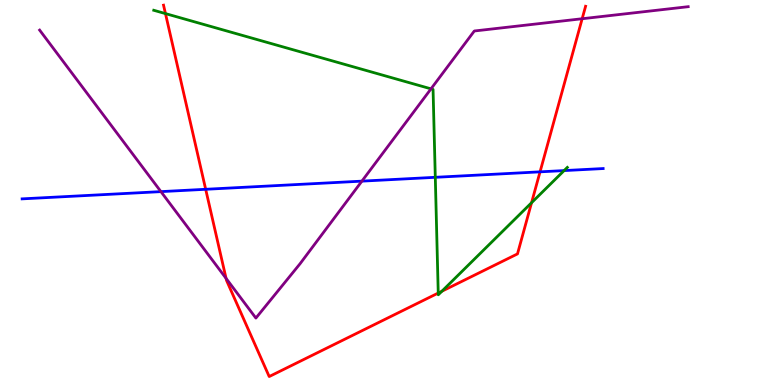[{'lines': ['blue', 'red'], 'intersections': [{'x': 2.65, 'y': 5.08}, {'x': 6.97, 'y': 5.54}]}, {'lines': ['green', 'red'], 'intersections': [{'x': 2.14, 'y': 9.65}, {'x': 5.65, 'y': 2.39}, {'x': 5.7, 'y': 2.43}, {'x': 6.86, 'y': 4.73}]}, {'lines': ['purple', 'red'], 'intersections': [{'x': 2.92, 'y': 2.77}, {'x': 7.51, 'y': 9.51}]}, {'lines': ['blue', 'green'], 'intersections': [{'x': 5.62, 'y': 5.39}, {'x': 7.28, 'y': 5.57}]}, {'lines': ['blue', 'purple'], 'intersections': [{'x': 2.08, 'y': 5.02}, {'x': 4.67, 'y': 5.3}]}, {'lines': ['green', 'purple'], 'intersections': [{'x': 5.56, 'y': 7.69}]}]